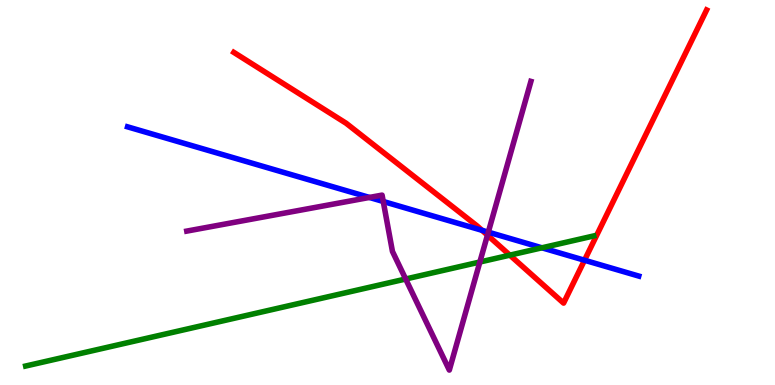[{'lines': ['blue', 'red'], 'intersections': [{'x': 6.22, 'y': 4.02}, {'x': 7.54, 'y': 3.24}]}, {'lines': ['green', 'red'], 'intersections': [{'x': 6.58, 'y': 3.37}]}, {'lines': ['purple', 'red'], 'intersections': [{'x': 6.29, 'y': 3.89}]}, {'lines': ['blue', 'green'], 'intersections': [{'x': 6.99, 'y': 3.56}]}, {'lines': ['blue', 'purple'], 'intersections': [{'x': 4.77, 'y': 4.87}, {'x': 4.95, 'y': 4.77}, {'x': 6.3, 'y': 3.97}]}, {'lines': ['green', 'purple'], 'intersections': [{'x': 5.23, 'y': 2.75}, {'x': 6.19, 'y': 3.19}]}]